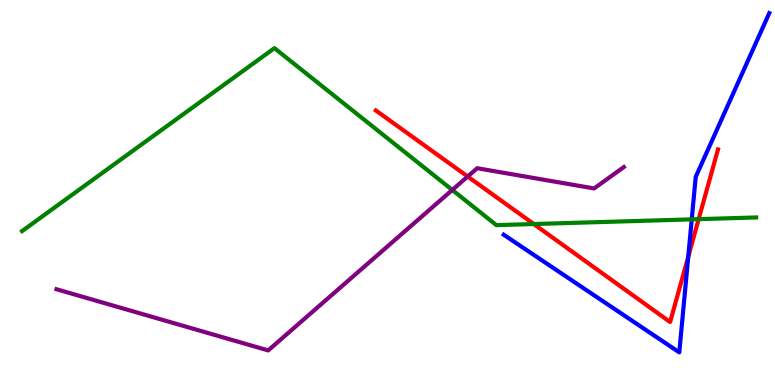[{'lines': ['blue', 'red'], 'intersections': [{'x': 8.88, 'y': 3.33}]}, {'lines': ['green', 'red'], 'intersections': [{'x': 6.89, 'y': 4.18}, {'x': 9.01, 'y': 4.31}]}, {'lines': ['purple', 'red'], 'intersections': [{'x': 6.03, 'y': 5.42}]}, {'lines': ['blue', 'green'], 'intersections': [{'x': 8.93, 'y': 4.3}]}, {'lines': ['blue', 'purple'], 'intersections': []}, {'lines': ['green', 'purple'], 'intersections': [{'x': 5.84, 'y': 5.07}]}]